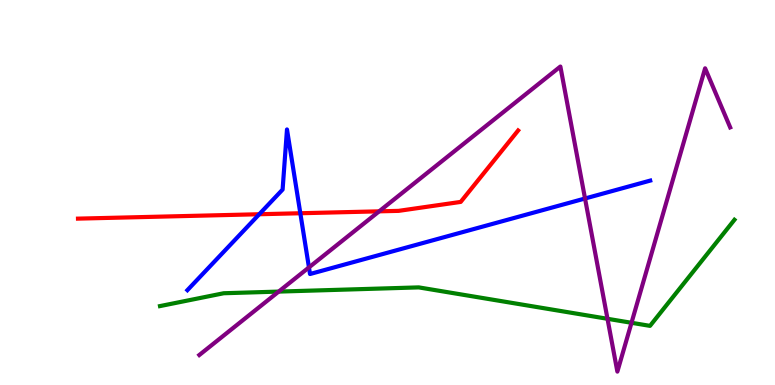[{'lines': ['blue', 'red'], 'intersections': [{'x': 3.35, 'y': 4.44}, {'x': 3.88, 'y': 4.46}]}, {'lines': ['green', 'red'], 'intersections': []}, {'lines': ['purple', 'red'], 'intersections': [{'x': 4.89, 'y': 4.51}]}, {'lines': ['blue', 'green'], 'intersections': []}, {'lines': ['blue', 'purple'], 'intersections': [{'x': 3.99, 'y': 3.05}, {'x': 7.55, 'y': 4.84}]}, {'lines': ['green', 'purple'], 'intersections': [{'x': 3.6, 'y': 2.43}, {'x': 7.84, 'y': 1.72}, {'x': 8.15, 'y': 1.62}]}]